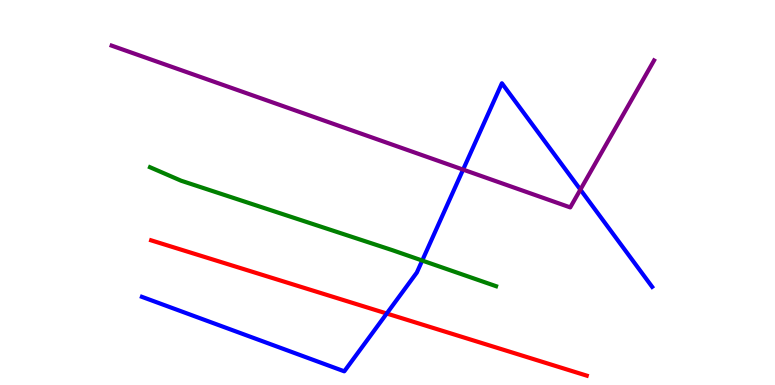[{'lines': ['blue', 'red'], 'intersections': [{'x': 4.99, 'y': 1.86}]}, {'lines': ['green', 'red'], 'intersections': []}, {'lines': ['purple', 'red'], 'intersections': []}, {'lines': ['blue', 'green'], 'intersections': [{'x': 5.45, 'y': 3.23}]}, {'lines': ['blue', 'purple'], 'intersections': [{'x': 5.98, 'y': 5.59}, {'x': 7.49, 'y': 5.07}]}, {'lines': ['green', 'purple'], 'intersections': []}]